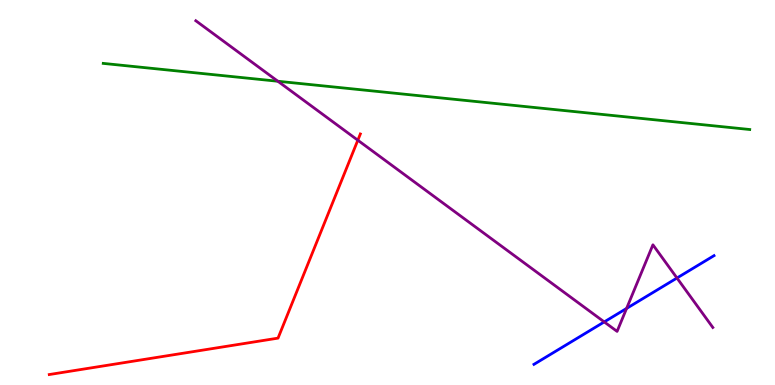[{'lines': ['blue', 'red'], 'intersections': []}, {'lines': ['green', 'red'], 'intersections': []}, {'lines': ['purple', 'red'], 'intersections': [{'x': 4.62, 'y': 6.36}]}, {'lines': ['blue', 'green'], 'intersections': []}, {'lines': ['blue', 'purple'], 'intersections': [{'x': 7.8, 'y': 1.64}, {'x': 8.09, 'y': 1.99}, {'x': 8.74, 'y': 2.78}]}, {'lines': ['green', 'purple'], 'intersections': [{'x': 3.59, 'y': 7.89}]}]